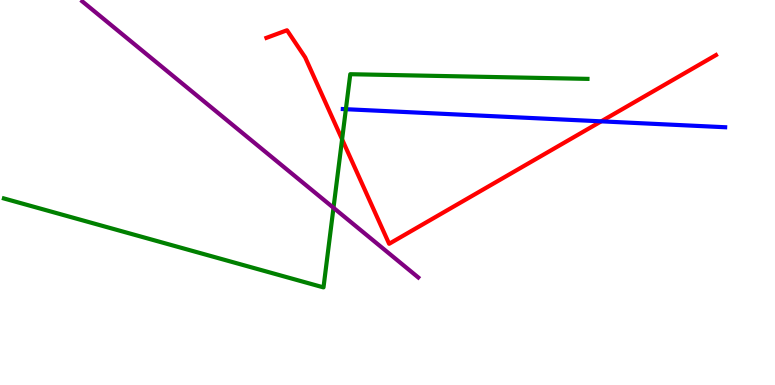[{'lines': ['blue', 'red'], 'intersections': [{'x': 7.76, 'y': 6.85}]}, {'lines': ['green', 'red'], 'intersections': [{'x': 4.41, 'y': 6.38}]}, {'lines': ['purple', 'red'], 'intersections': []}, {'lines': ['blue', 'green'], 'intersections': [{'x': 4.46, 'y': 7.16}]}, {'lines': ['blue', 'purple'], 'intersections': []}, {'lines': ['green', 'purple'], 'intersections': [{'x': 4.3, 'y': 4.6}]}]